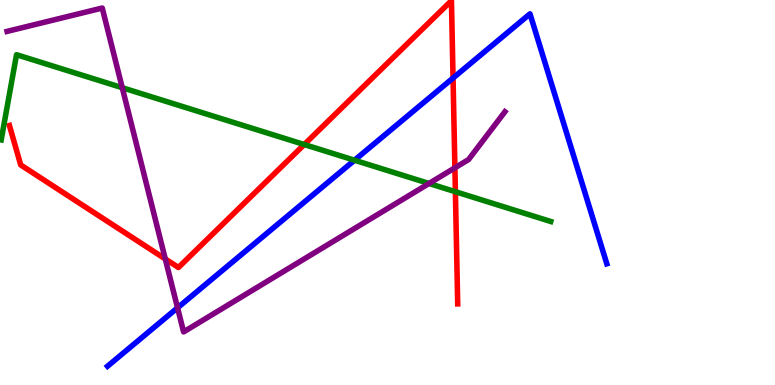[{'lines': ['blue', 'red'], 'intersections': [{'x': 5.85, 'y': 7.97}]}, {'lines': ['green', 'red'], 'intersections': [{'x': 3.93, 'y': 6.25}, {'x': 5.88, 'y': 5.02}]}, {'lines': ['purple', 'red'], 'intersections': [{'x': 2.13, 'y': 3.27}, {'x': 5.87, 'y': 5.64}]}, {'lines': ['blue', 'green'], 'intersections': [{'x': 4.57, 'y': 5.84}]}, {'lines': ['blue', 'purple'], 'intersections': [{'x': 2.29, 'y': 2.0}]}, {'lines': ['green', 'purple'], 'intersections': [{'x': 1.58, 'y': 7.72}, {'x': 5.54, 'y': 5.23}]}]